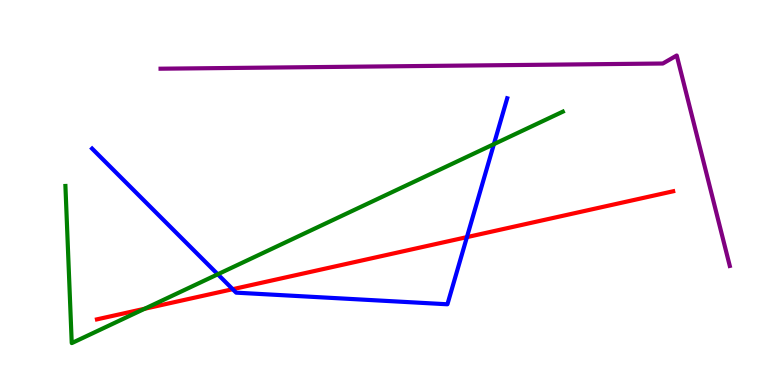[{'lines': ['blue', 'red'], 'intersections': [{'x': 3.0, 'y': 2.49}, {'x': 6.02, 'y': 3.84}]}, {'lines': ['green', 'red'], 'intersections': [{'x': 1.87, 'y': 1.98}]}, {'lines': ['purple', 'red'], 'intersections': []}, {'lines': ['blue', 'green'], 'intersections': [{'x': 2.81, 'y': 2.88}, {'x': 6.37, 'y': 6.26}]}, {'lines': ['blue', 'purple'], 'intersections': []}, {'lines': ['green', 'purple'], 'intersections': []}]